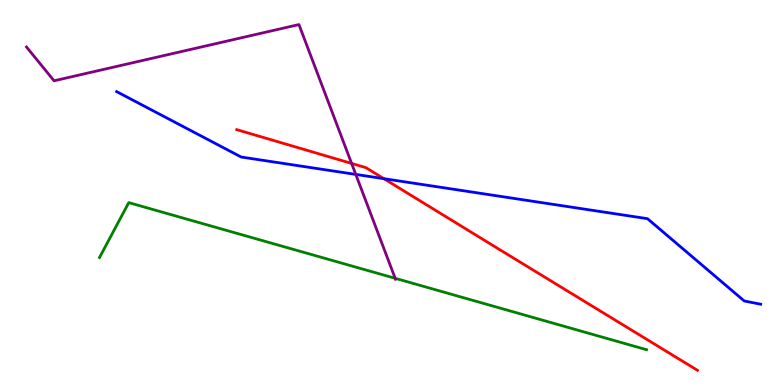[{'lines': ['blue', 'red'], 'intersections': [{'x': 4.95, 'y': 5.36}]}, {'lines': ['green', 'red'], 'intersections': []}, {'lines': ['purple', 'red'], 'intersections': [{'x': 4.54, 'y': 5.75}]}, {'lines': ['blue', 'green'], 'intersections': []}, {'lines': ['blue', 'purple'], 'intersections': [{'x': 4.59, 'y': 5.47}]}, {'lines': ['green', 'purple'], 'intersections': [{'x': 5.1, 'y': 2.77}]}]